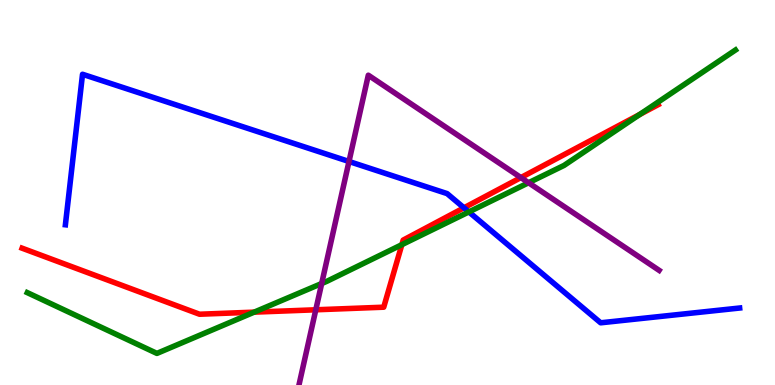[{'lines': ['blue', 'red'], 'intersections': [{'x': 5.99, 'y': 4.6}]}, {'lines': ['green', 'red'], 'intersections': [{'x': 3.28, 'y': 1.89}, {'x': 5.19, 'y': 3.65}, {'x': 8.25, 'y': 7.03}]}, {'lines': ['purple', 'red'], 'intersections': [{'x': 4.07, 'y': 1.95}, {'x': 6.72, 'y': 5.39}]}, {'lines': ['blue', 'green'], 'intersections': [{'x': 6.05, 'y': 4.5}]}, {'lines': ['blue', 'purple'], 'intersections': [{'x': 4.5, 'y': 5.81}]}, {'lines': ['green', 'purple'], 'intersections': [{'x': 4.15, 'y': 2.64}, {'x': 6.82, 'y': 5.25}]}]